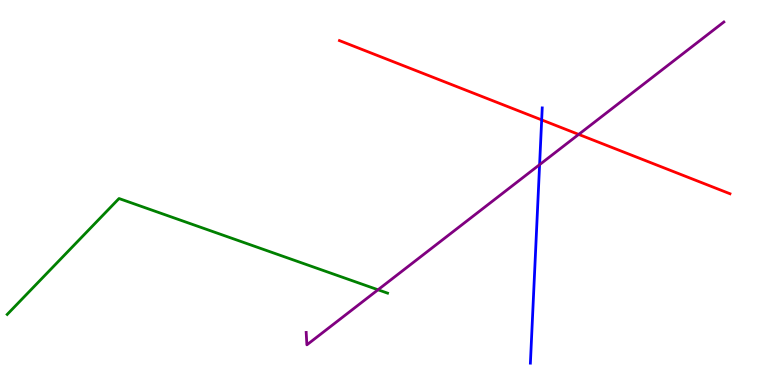[{'lines': ['blue', 'red'], 'intersections': [{'x': 6.99, 'y': 6.89}]}, {'lines': ['green', 'red'], 'intersections': []}, {'lines': ['purple', 'red'], 'intersections': [{'x': 7.47, 'y': 6.51}]}, {'lines': ['blue', 'green'], 'intersections': []}, {'lines': ['blue', 'purple'], 'intersections': [{'x': 6.96, 'y': 5.72}]}, {'lines': ['green', 'purple'], 'intersections': [{'x': 4.88, 'y': 2.47}]}]